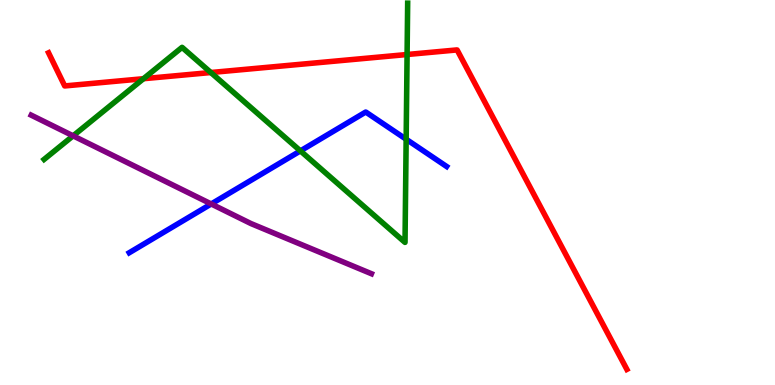[{'lines': ['blue', 'red'], 'intersections': []}, {'lines': ['green', 'red'], 'intersections': [{'x': 1.85, 'y': 7.96}, {'x': 2.72, 'y': 8.12}, {'x': 5.25, 'y': 8.58}]}, {'lines': ['purple', 'red'], 'intersections': []}, {'lines': ['blue', 'green'], 'intersections': [{'x': 3.88, 'y': 6.08}, {'x': 5.24, 'y': 6.38}]}, {'lines': ['blue', 'purple'], 'intersections': [{'x': 2.73, 'y': 4.7}]}, {'lines': ['green', 'purple'], 'intersections': [{'x': 0.943, 'y': 6.47}]}]